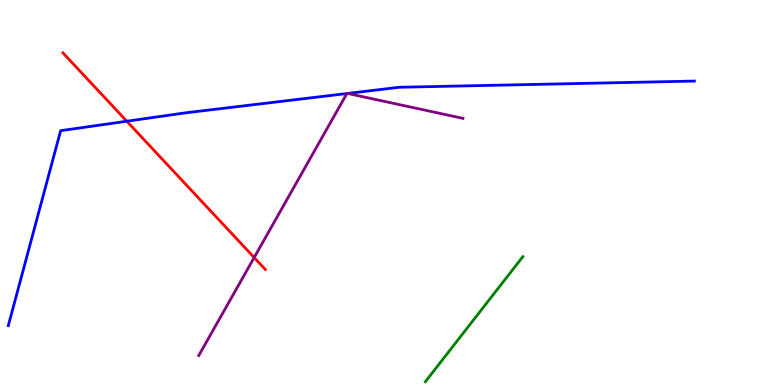[{'lines': ['blue', 'red'], 'intersections': [{'x': 1.64, 'y': 6.85}]}, {'lines': ['green', 'red'], 'intersections': []}, {'lines': ['purple', 'red'], 'intersections': [{'x': 3.28, 'y': 3.31}]}, {'lines': ['blue', 'green'], 'intersections': []}, {'lines': ['blue', 'purple'], 'intersections': [{'x': 4.48, 'y': 7.57}, {'x': 4.49, 'y': 7.57}]}, {'lines': ['green', 'purple'], 'intersections': []}]